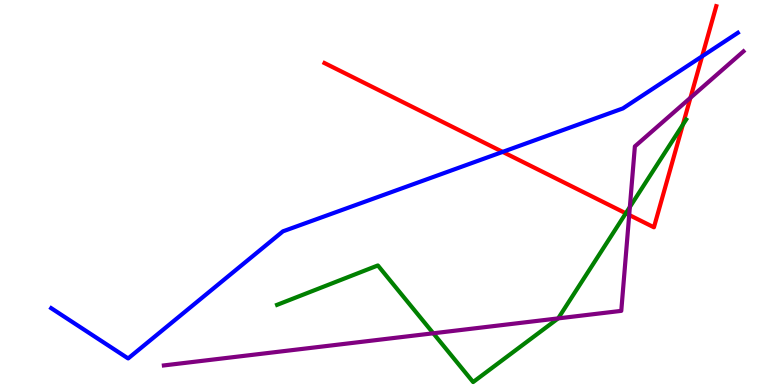[{'lines': ['blue', 'red'], 'intersections': [{'x': 6.49, 'y': 6.05}, {'x': 9.06, 'y': 8.54}]}, {'lines': ['green', 'red'], 'intersections': [{'x': 8.08, 'y': 4.46}, {'x': 8.81, 'y': 6.76}]}, {'lines': ['purple', 'red'], 'intersections': [{'x': 8.12, 'y': 4.42}, {'x': 8.91, 'y': 7.46}]}, {'lines': ['blue', 'green'], 'intersections': []}, {'lines': ['blue', 'purple'], 'intersections': []}, {'lines': ['green', 'purple'], 'intersections': [{'x': 5.59, 'y': 1.34}, {'x': 7.2, 'y': 1.73}, {'x': 8.13, 'y': 4.62}]}]